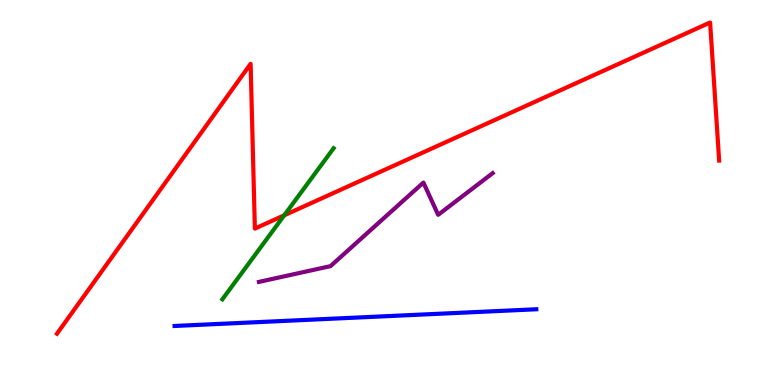[{'lines': ['blue', 'red'], 'intersections': []}, {'lines': ['green', 'red'], 'intersections': [{'x': 3.67, 'y': 4.41}]}, {'lines': ['purple', 'red'], 'intersections': []}, {'lines': ['blue', 'green'], 'intersections': []}, {'lines': ['blue', 'purple'], 'intersections': []}, {'lines': ['green', 'purple'], 'intersections': []}]